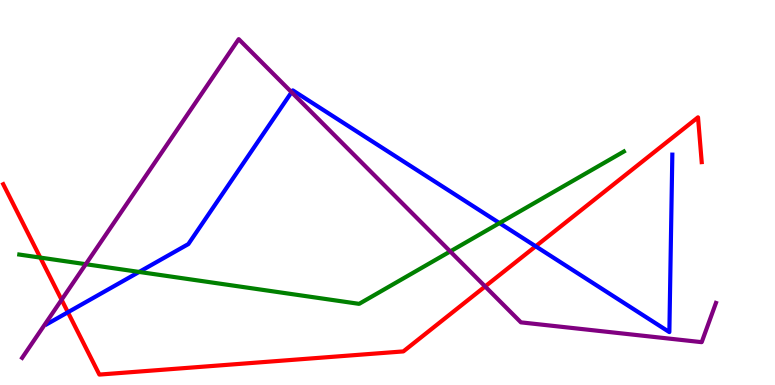[{'lines': ['blue', 'red'], 'intersections': [{'x': 0.876, 'y': 1.89}, {'x': 6.91, 'y': 3.6}]}, {'lines': ['green', 'red'], 'intersections': [{'x': 0.52, 'y': 3.31}]}, {'lines': ['purple', 'red'], 'intersections': [{'x': 0.795, 'y': 2.21}, {'x': 6.26, 'y': 2.56}]}, {'lines': ['blue', 'green'], 'intersections': [{'x': 1.8, 'y': 2.94}, {'x': 6.45, 'y': 4.21}]}, {'lines': ['blue', 'purple'], 'intersections': [{'x': 3.76, 'y': 7.61}]}, {'lines': ['green', 'purple'], 'intersections': [{'x': 1.11, 'y': 3.14}, {'x': 5.81, 'y': 3.47}]}]